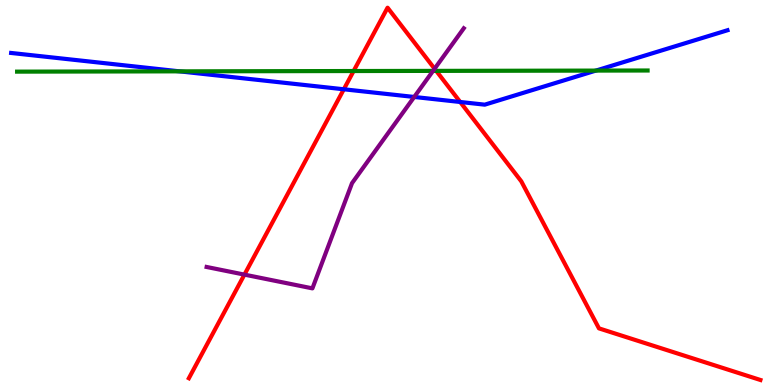[{'lines': ['blue', 'red'], 'intersections': [{'x': 4.44, 'y': 7.68}, {'x': 5.94, 'y': 7.35}]}, {'lines': ['green', 'red'], 'intersections': [{'x': 4.56, 'y': 8.16}, {'x': 5.63, 'y': 8.16}]}, {'lines': ['purple', 'red'], 'intersections': [{'x': 3.15, 'y': 2.87}, {'x': 5.61, 'y': 8.21}]}, {'lines': ['blue', 'green'], 'intersections': [{'x': 2.32, 'y': 8.15}, {'x': 7.69, 'y': 8.17}]}, {'lines': ['blue', 'purple'], 'intersections': [{'x': 5.34, 'y': 7.48}]}, {'lines': ['green', 'purple'], 'intersections': [{'x': 5.59, 'y': 8.16}]}]